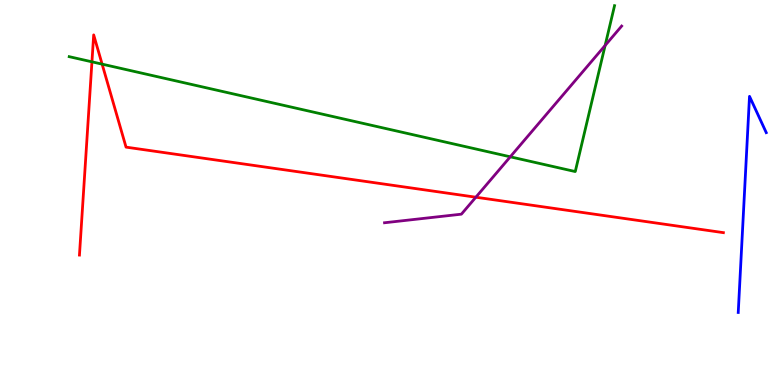[{'lines': ['blue', 'red'], 'intersections': []}, {'lines': ['green', 'red'], 'intersections': [{'x': 1.19, 'y': 8.39}, {'x': 1.32, 'y': 8.33}]}, {'lines': ['purple', 'red'], 'intersections': [{'x': 6.14, 'y': 4.88}]}, {'lines': ['blue', 'green'], 'intersections': []}, {'lines': ['blue', 'purple'], 'intersections': []}, {'lines': ['green', 'purple'], 'intersections': [{'x': 6.58, 'y': 5.93}, {'x': 7.81, 'y': 8.82}]}]